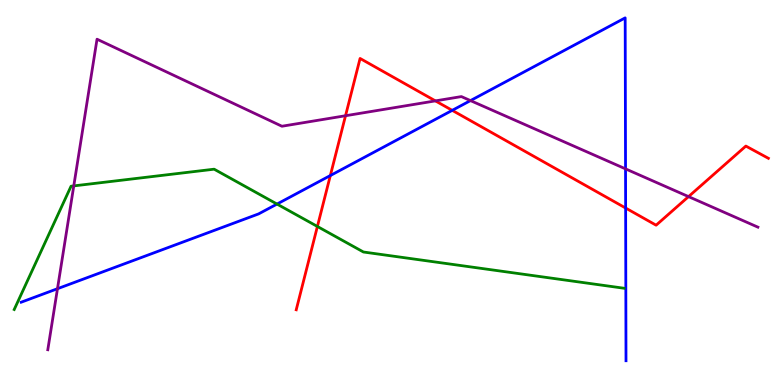[{'lines': ['blue', 'red'], 'intersections': [{'x': 4.26, 'y': 5.44}, {'x': 5.84, 'y': 7.13}, {'x': 8.07, 'y': 4.6}]}, {'lines': ['green', 'red'], 'intersections': [{'x': 4.1, 'y': 4.12}]}, {'lines': ['purple', 'red'], 'intersections': [{'x': 4.46, 'y': 6.99}, {'x': 5.62, 'y': 7.38}, {'x': 8.88, 'y': 4.89}]}, {'lines': ['blue', 'green'], 'intersections': [{'x': 3.57, 'y': 4.7}]}, {'lines': ['blue', 'purple'], 'intersections': [{'x': 0.742, 'y': 2.5}, {'x': 6.07, 'y': 7.39}, {'x': 8.07, 'y': 5.61}]}, {'lines': ['green', 'purple'], 'intersections': [{'x': 0.952, 'y': 5.17}]}]